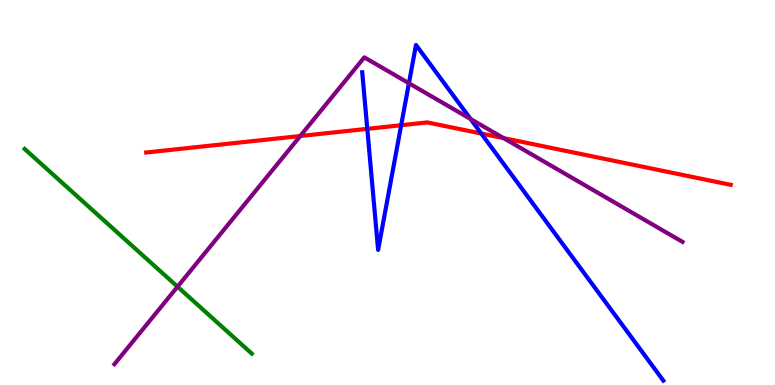[{'lines': ['blue', 'red'], 'intersections': [{'x': 4.74, 'y': 6.65}, {'x': 5.18, 'y': 6.75}, {'x': 6.21, 'y': 6.53}]}, {'lines': ['green', 'red'], 'intersections': []}, {'lines': ['purple', 'red'], 'intersections': [{'x': 3.87, 'y': 6.47}, {'x': 6.5, 'y': 6.41}]}, {'lines': ['blue', 'green'], 'intersections': []}, {'lines': ['blue', 'purple'], 'intersections': [{'x': 5.28, 'y': 7.84}, {'x': 6.07, 'y': 6.91}]}, {'lines': ['green', 'purple'], 'intersections': [{'x': 2.29, 'y': 2.55}]}]